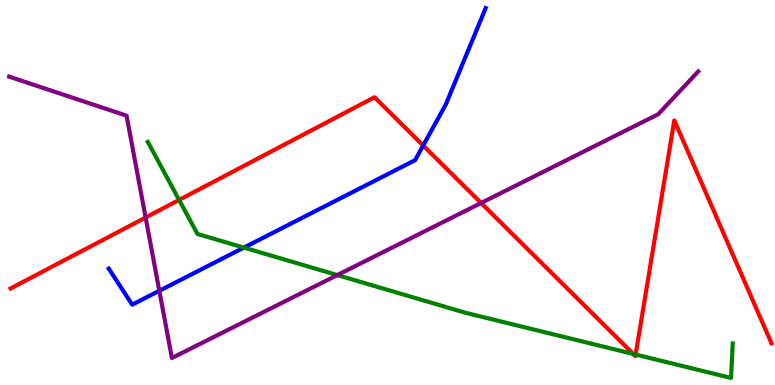[{'lines': ['blue', 'red'], 'intersections': [{'x': 5.46, 'y': 6.22}]}, {'lines': ['green', 'red'], 'intersections': [{'x': 2.31, 'y': 4.81}, {'x': 8.17, 'y': 0.806}, {'x': 8.2, 'y': 0.791}]}, {'lines': ['purple', 'red'], 'intersections': [{'x': 1.88, 'y': 4.35}, {'x': 6.21, 'y': 4.73}]}, {'lines': ['blue', 'green'], 'intersections': [{'x': 3.15, 'y': 3.57}]}, {'lines': ['blue', 'purple'], 'intersections': [{'x': 2.06, 'y': 2.45}]}, {'lines': ['green', 'purple'], 'intersections': [{'x': 4.35, 'y': 2.85}]}]